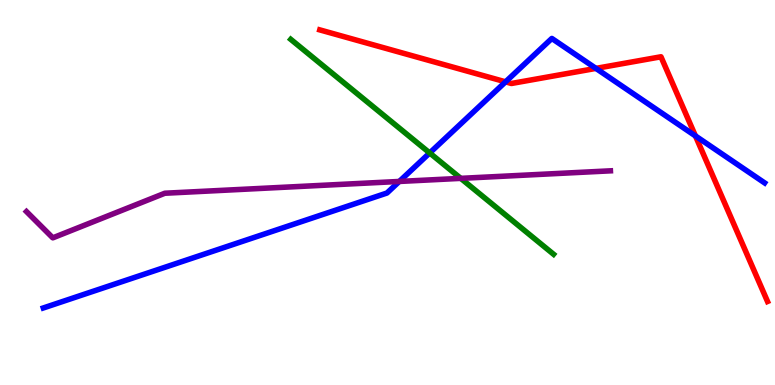[{'lines': ['blue', 'red'], 'intersections': [{'x': 6.52, 'y': 7.87}, {'x': 7.69, 'y': 8.22}, {'x': 8.97, 'y': 6.47}]}, {'lines': ['green', 'red'], 'intersections': []}, {'lines': ['purple', 'red'], 'intersections': []}, {'lines': ['blue', 'green'], 'intersections': [{'x': 5.54, 'y': 6.03}]}, {'lines': ['blue', 'purple'], 'intersections': [{'x': 5.15, 'y': 5.29}]}, {'lines': ['green', 'purple'], 'intersections': [{'x': 5.95, 'y': 5.37}]}]